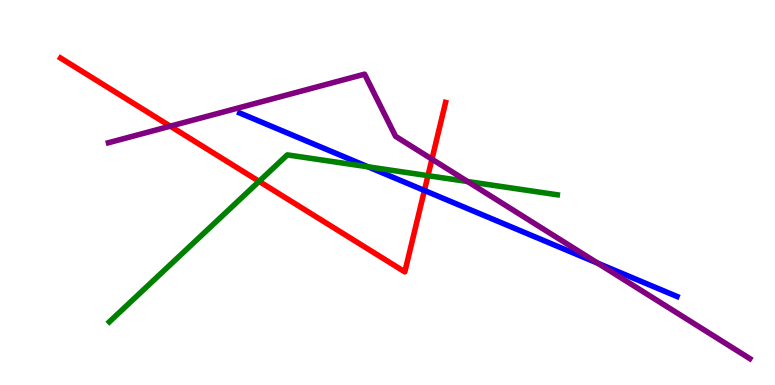[{'lines': ['blue', 'red'], 'intersections': [{'x': 5.48, 'y': 5.05}]}, {'lines': ['green', 'red'], 'intersections': [{'x': 3.34, 'y': 5.29}, {'x': 5.52, 'y': 5.44}]}, {'lines': ['purple', 'red'], 'intersections': [{'x': 2.2, 'y': 6.72}, {'x': 5.57, 'y': 5.87}]}, {'lines': ['blue', 'green'], 'intersections': [{'x': 4.75, 'y': 5.67}]}, {'lines': ['blue', 'purple'], 'intersections': [{'x': 7.71, 'y': 3.16}]}, {'lines': ['green', 'purple'], 'intersections': [{'x': 6.03, 'y': 5.28}]}]